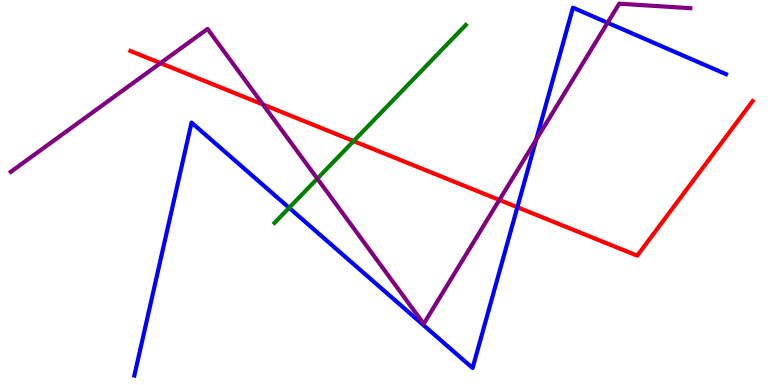[{'lines': ['blue', 'red'], 'intersections': [{'x': 6.68, 'y': 4.62}]}, {'lines': ['green', 'red'], 'intersections': [{'x': 4.56, 'y': 6.33}]}, {'lines': ['purple', 'red'], 'intersections': [{'x': 2.07, 'y': 8.36}, {'x': 3.39, 'y': 7.29}, {'x': 6.44, 'y': 4.81}]}, {'lines': ['blue', 'green'], 'intersections': [{'x': 3.73, 'y': 4.6}]}, {'lines': ['blue', 'purple'], 'intersections': [{'x': 6.92, 'y': 6.37}, {'x': 7.84, 'y': 9.41}]}, {'lines': ['green', 'purple'], 'intersections': [{'x': 4.09, 'y': 5.36}]}]